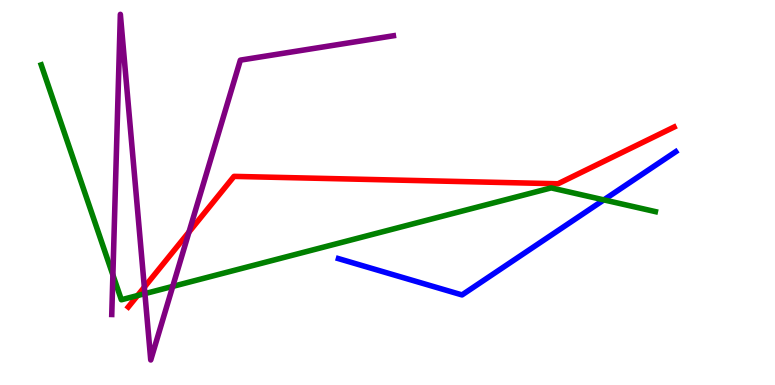[{'lines': ['blue', 'red'], 'intersections': []}, {'lines': ['green', 'red'], 'intersections': [{'x': 1.77, 'y': 2.32}]}, {'lines': ['purple', 'red'], 'intersections': [{'x': 1.86, 'y': 2.54}, {'x': 2.44, 'y': 3.97}]}, {'lines': ['blue', 'green'], 'intersections': [{'x': 7.79, 'y': 4.81}]}, {'lines': ['blue', 'purple'], 'intersections': []}, {'lines': ['green', 'purple'], 'intersections': [{'x': 1.46, 'y': 2.86}, {'x': 1.87, 'y': 2.37}, {'x': 2.23, 'y': 2.56}]}]